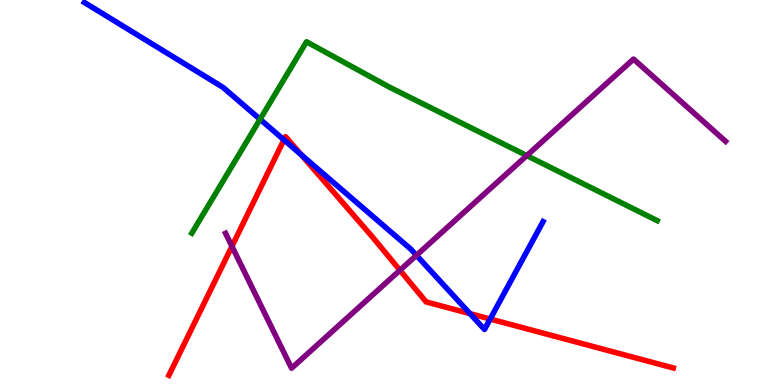[{'lines': ['blue', 'red'], 'intersections': [{'x': 3.66, 'y': 6.37}, {'x': 3.89, 'y': 5.98}, {'x': 6.06, 'y': 1.85}, {'x': 6.32, 'y': 1.71}]}, {'lines': ['green', 'red'], 'intersections': []}, {'lines': ['purple', 'red'], 'intersections': [{'x': 2.99, 'y': 3.6}, {'x': 5.16, 'y': 2.98}]}, {'lines': ['blue', 'green'], 'intersections': [{'x': 3.36, 'y': 6.9}]}, {'lines': ['blue', 'purple'], 'intersections': [{'x': 5.37, 'y': 3.37}]}, {'lines': ['green', 'purple'], 'intersections': [{'x': 6.8, 'y': 5.96}]}]